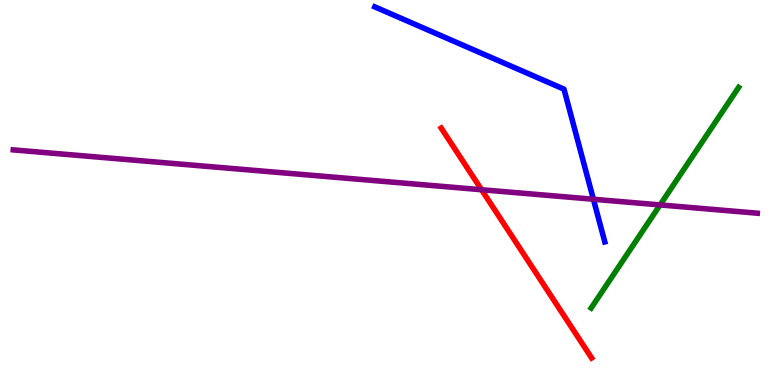[{'lines': ['blue', 'red'], 'intersections': []}, {'lines': ['green', 'red'], 'intersections': []}, {'lines': ['purple', 'red'], 'intersections': [{'x': 6.21, 'y': 5.07}]}, {'lines': ['blue', 'green'], 'intersections': []}, {'lines': ['blue', 'purple'], 'intersections': [{'x': 7.66, 'y': 4.82}]}, {'lines': ['green', 'purple'], 'intersections': [{'x': 8.52, 'y': 4.68}]}]